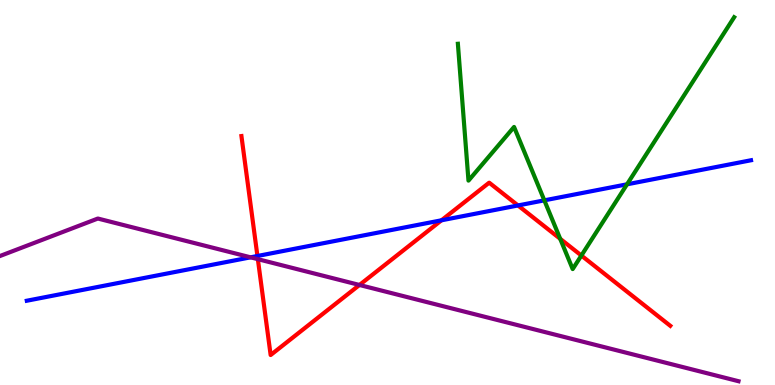[{'lines': ['blue', 'red'], 'intersections': [{'x': 3.32, 'y': 3.35}, {'x': 5.7, 'y': 4.28}, {'x': 6.68, 'y': 4.66}]}, {'lines': ['green', 'red'], 'intersections': [{'x': 7.23, 'y': 3.8}, {'x': 7.5, 'y': 3.36}]}, {'lines': ['purple', 'red'], 'intersections': [{'x': 3.33, 'y': 3.27}, {'x': 4.64, 'y': 2.6}]}, {'lines': ['blue', 'green'], 'intersections': [{'x': 7.02, 'y': 4.8}, {'x': 8.09, 'y': 5.21}]}, {'lines': ['blue', 'purple'], 'intersections': [{'x': 3.23, 'y': 3.32}]}, {'lines': ['green', 'purple'], 'intersections': []}]